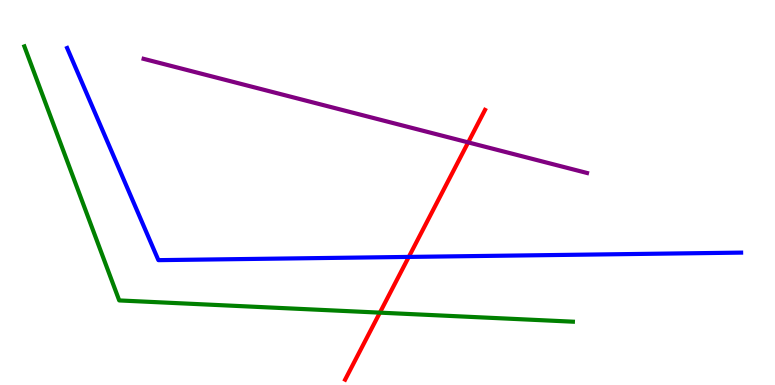[{'lines': ['blue', 'red'], 'intersections': [{'x': 5.27, 'y': 3.33}]}, {'lines': ['green', 'red'], 'intersections': [{'x': 4.9, 'y': 1.88}]}, {'lines': ['purple', 'red'], 'intersections': [{'x': 6.04, 'y': 6.3}]}, {'lines': ['blue', 'green'], 'intersections': []}, {'lines': ['blue', 'purple'], 'intersections': []}, {'lines': ['green', 'purple'], 'intersections': []}]